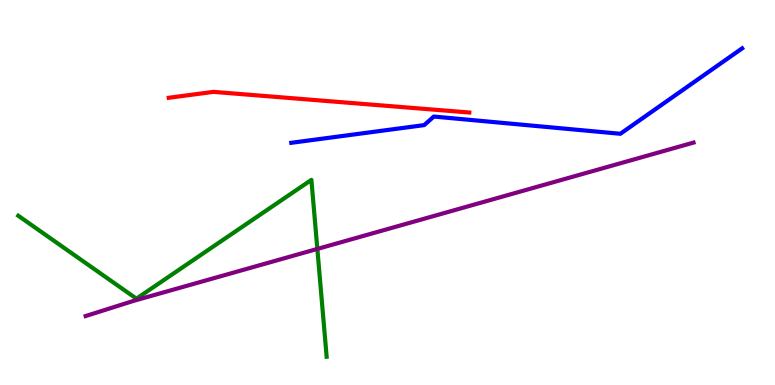[{'lines': ['blue', 'red'], 'intersections': []}, {'lines': ['green', 'red'], 'intersections': []}, {'lines': ['purple', 'red'], 'intersections': []}, {'lines': ['blue', 'green'], 'intersections': []}, {'lines': ['blue', 'purple'], 'intersections': []}, {'lines': ['green', 'purple'], 'intersections': [{'x': 4.09, 'y': 3.53}]}]